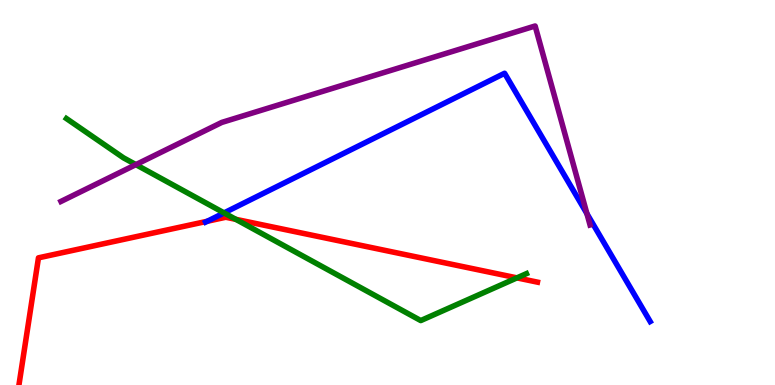[{'lines': ['blue', 'red'], 'intersections': [{'x': 2.67, 'y': 4.25}]}, {'lines': ['green', 'red'], 'intersections': [{'x': 3.04, 'y': 4.3}, {'x': 6.67, 'y': 2.78}]}, {'lines': ['purple', 'red'], 'intersections': []}, {'lines': ['blue', 'green'], 'intersections': [{'x': 2.89, 'y': 4.47}]}, {'lines': ['blue', 'purple'], 'intersections': [{'x': 7.57, 'y': 4.45}]}, {'lines': ['green', 'purple'], 'intersections': [{'x': 1.75, 'y': 5.72}]}]